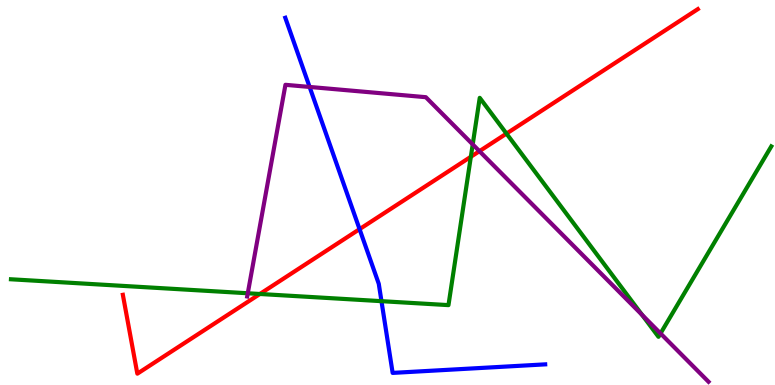[{'lines': ['blue', 'red'], 'intersections': [{'x': 4.64, 'y': 4.05}]}, {'lines': ['green', 'red'], 'intersections': [{'x': 3.35, 'y': 2.36}, {'x': 6.08, 'y': 5.93}, {'x': 6.54, 'y': 6.53}]}, {'lines': ['purple', 'red'], 'intersections': [{'x': 6.19, 'y': 6.07}]}, {'lines': ['blue', 'green'], 'intersections': [{'x': 4.92, 'y': 2.18}]}, {'lines': ['blue', 'purple'], 'intersections': [{'x': 3.99, 'y': 7.74}]}, {'lines': ['green', 'purple'], 'intersections': [{'x': 3.2, 'y': 2.38}, {'x': 6.1, 'y': 6.25}, {'x': 8.28, 'y': 1.82}, {'x': 8.52, 'y': 1.34}]}]